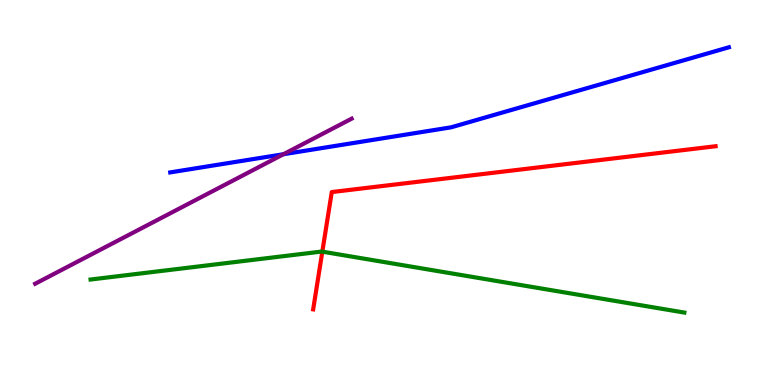[{'lines': ['blue', 'red'], 'intersections': []}, {'lines': ['green', 'red'], 'intersections': [{'x': 4.16, 'y': 3.46}]}, {'lines': ['purple', 'red'], 'intersections': []}, {'lines': ['blue', 'green'], 'intersections': []}, {'lines': ['blue', 'purple'], 'intersections': [{'x': 3.66, 'y': 5.99}]}, {'lines': ['green', 'purple'], 'intersections': []}]